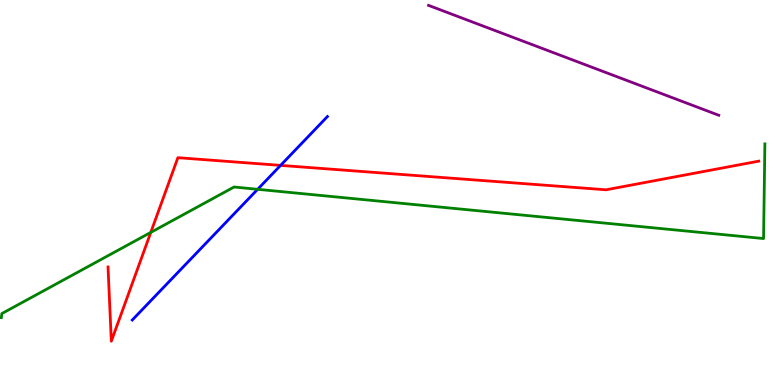[{'lines': ['blue', 'red'], 'intersections': [{'x': 3.62, 'y': 5.7}]}, {'lines': ['green', 'red'], 'intersections': [{'x': 1.95, 'y': 3.96}]}, {'lines': ['purple', 'red'], 'intersections': []}, {'lines': ['blue', 'green'], 'intersections': [{'x': 3.32, 'y': 5.08}]}, {'lines': ['blue', 'purple'], 'intersections': []}, {'lines': ['green', 'purple'], 'intersections': []}]